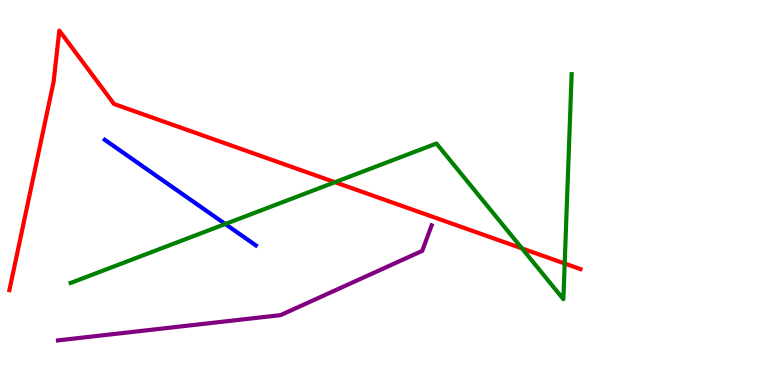[{'lines': ['blue', 'red'], 'intersections': []}, {'lines': ['green', 'red'], 'intersections': [{'x': 4.32, 'y': 5.27}, {'x': 6.74, 'y': 3.55}, {'x': 7.29, 'y': 3.16}]}, {'lines': ['purple', 'red'], 'intersections': []}, {'lines': ['blue', 'green'], 'intersections': [{'x': 2.91, 'y': 4.18}]}, {'lines': ['blue', 'purple'], 'intersections': []}, {'lines': ['green', 'purple'], 'intersections': []}]